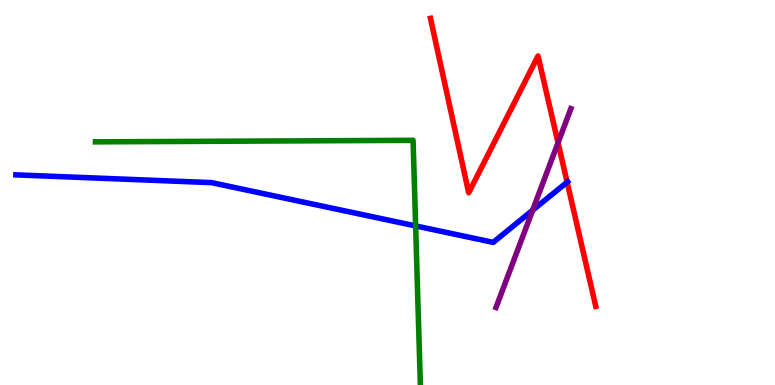[{'lines': ['blue', 'red'], 'intersections': [{'x': 7.32, 'y': 5.27}]}, {'lines': ['green', 'red'], 'intersections': []}, {'lines': ['purple', 'red'], 'intersections': [{'x': 7.2, 'y': 6.29}]}, {'lines': ['blue', 'green'], 'intersections': [{'x': 5.36, 'y': 4.13}]}, {'lines': ['blue', 'purple'], 'intersections': [{'x': 6.87, 'y': 4.54}]}, {'lines': ['green', 'purple'], 'intersections': []}]